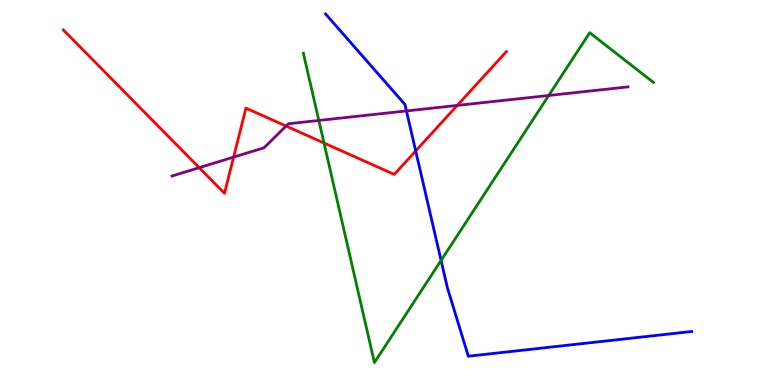[{'lines': ['blue', 'red'], 'intersections': [{'x': 5.36, 'y': 6.08}]}, {'lines': ['green', 'red'], 'intersections': [{'x': 4.18, 'y': 6.29}]}, {'lines': ['purple', 'red'], 'intersections': [{'x': 2.57, 'y': 5.64}, {'x': 3.01, 'y': 5.92}, {'x': 3.69, 'y': 6.73}, {'x': 5.9, 'y': 7.26}]}, {'lines': ['blue', 'green'], 'intersections': [{'x': 5.69, 'y': 3.24}]}, {'lines': ['blue', 'purple'], 'intersections': [{'x': 5.24, 'y': 7.12}]}, {'lines': ['green', 'purple'], 'intersections': [{'x': 4.11, 'y': 6.87}, {'x': 7.08, 'y': 7.52}]}]